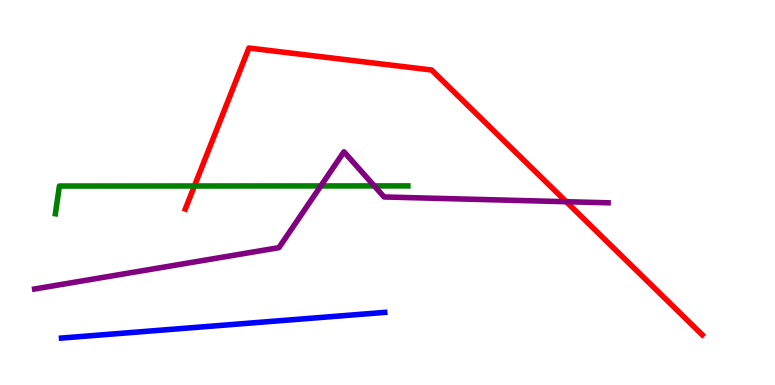[{'lines': ['blue', 'red'], 'intersections': []}, {'lines': ['green', 'red'], 'intersections': [{'x': 2.51, 'y': 5.17}]}, {'lines': ['purple', 'red'], 'intersections': [{'x': 7.31, 'y': 4.76}]}, {'lines': ['blue', 'green'], 'intersections': []}, {'lines': ['blue', 'purple'], 'intersections': []}, {'lines': ['green', 'purple'], 'intersections': [{'x': 4.14, 'y': 5.17}, {'x': 4.83, 'y': 5.17}]}]